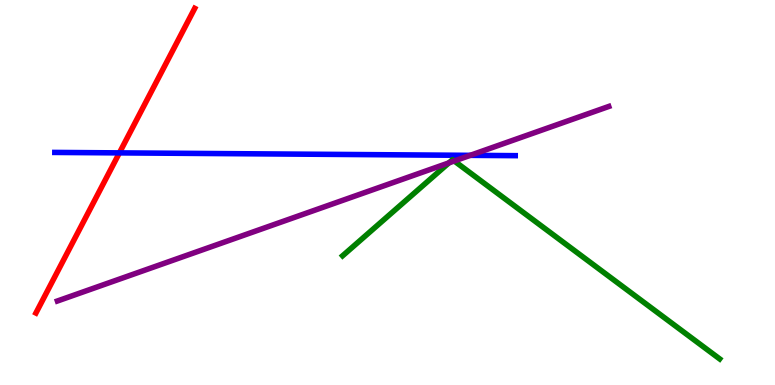[{'lines': ['blue', 'red'], 'intersections': [{'x': 1.54, 'y': 6.03}]}, {'lines': ['green', 'red'], 'intersections': []}, {'lines': ['purple', 'red'], 'intersections': []}, {'lines': ['blue', 'green'], 'intersections': []}, {'lines': ['blue', 'purple'], 'intersections': [{'x': 6.07, 'y': 5.97}]}, {'lines': ['green', 'purple'], 'intersections': [{'x': 5.79, 'y': 5.77}, {'x': 5.86, 'y': 5.82}]}]